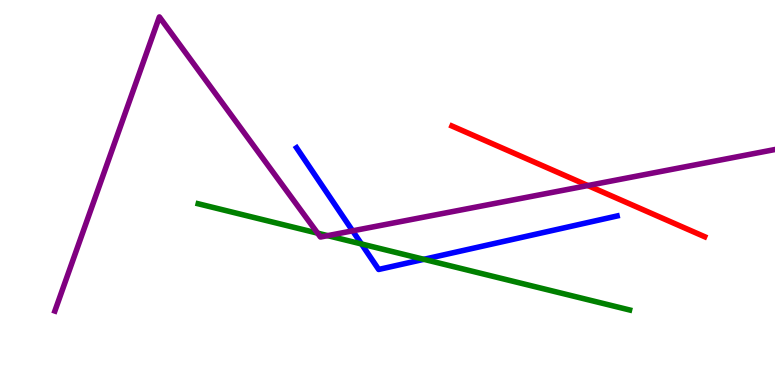[{'lines': ['blue', 'red'], 'intersections': []}, {'lines': ['green', 'red'], 'intersections': []}, {'lines': ['purple', 'red'], 'intersections': [{'x': 7.59, 'y': 5.18}]}, {'lines': ['blue', 'green'], 'intersections': [{'x': 4.66, 'y': 3.66}, {'x': 5.47, 'y': 3.26}]}, {'lines': ['blue', 'purple'], 'intersections': [{'x': 4.55, 'y': 4.0}]}, {'lines': ['green', 'purple'], 'intersections': [{'x': 4.1, 'y': 3.94}, {'x': 4.23, 'y': 3.88}]}]